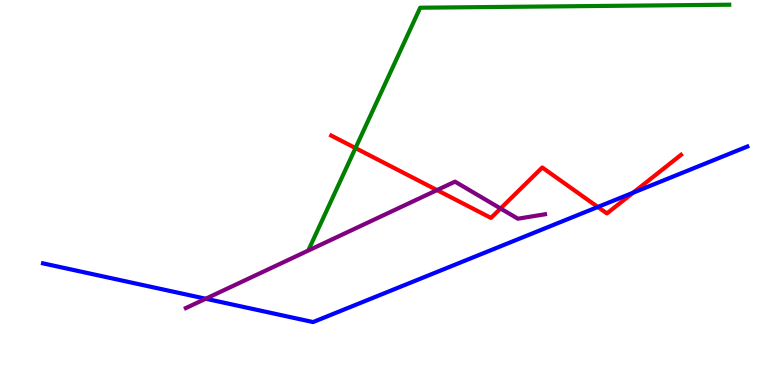[{'lines': ['blue', 'red'], 'intersections': [{'x': 7.71, 'y': 4.62}, {'x': 8.17, 'y': 4.99}]}, {'lines': ['green', 'red'], 'intersections': [{'x': 4.59, 'y': 6.15}]}, {'lines': ['purple', 'red'], 'intersections': [{'x': 5.64, 'y': 5.06}, {'x': 6.46, 'y': 4.58}]}, {'lines': ['blue', 'green'], 'intersections': []}, {'lines': ['blue', 'purple'], 'intersections': [{'x': 2.65, 'y': 2.24}]}, {'lines': ['green', 'purple'], 'intersections': []}]